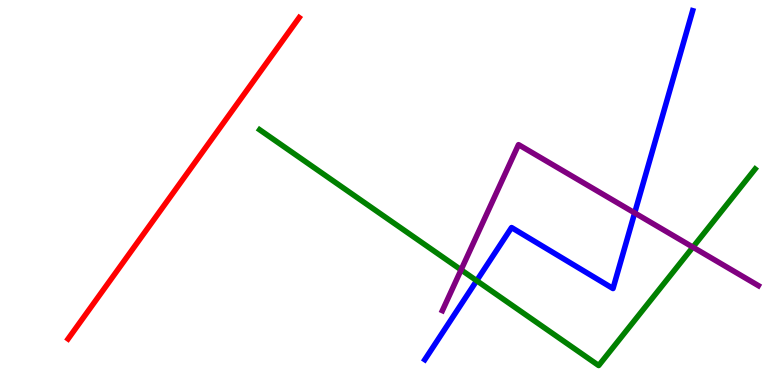[{'lines': ['blue', 'red'], 'intersections': []}, {'lines': ['green', 'red'], 'intersections': []}, {'lines': ['purple', 'red'], 'intersections': []}, {'lines': ['blue', 'green'], 'intersections': [{'x': 6.15, 'y': 2.71}]}, {'lines': ['blue', 'purple'], 'intersections': [{'x': 8.19, 'y': 4.47}]}, {'lines': ['green', 'purple'], 'intersections': [{'x': 5.95, 'y': 2.99}, {'x': 8.94, 'y': 3.58}]}]